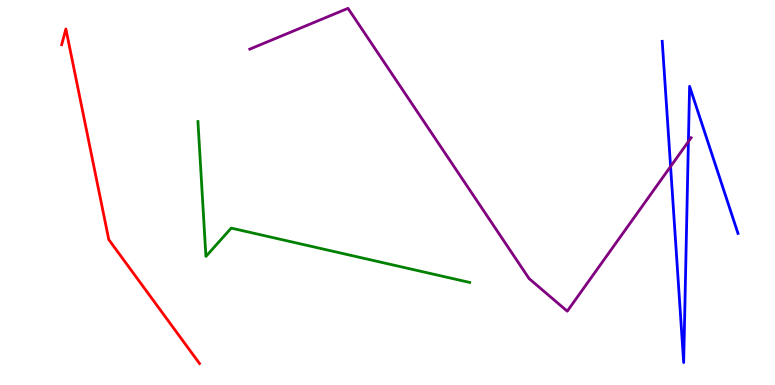[{'lines': ['blue', 'red'], 'intersections': []}, {'lines': ['green', 'red'], 'intersections': []}, {'lines': ['purple', 'red'], 'intersections': []}, {'lines': ['blue', 'green'], 'intersections': []}, {'lines': ['blue', 'purple'], 'intersections': [{'x': 8.65, 'y': 5.67}, {'x': 8.88, 'y': 6.32}]}, {'lines': ['green', 'purple'], 'intersections': []}]